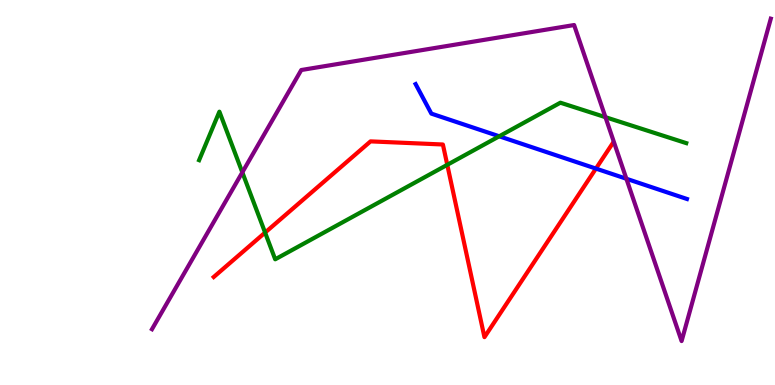[{'lines': ['blue', 'red'], 'intersections': [{'x': 7.69, 'y': 5.62}]}, {'lines': ['green', 'red'], 'intersections': [{'x': 3.42, 'y': 3.96}, {'x': 5.77, 'y': 5.72}]}, {'lines': ['purple', 'red'], 'intersections': []}, {'lines': ['blue', 'green'], 'intersections': [{'x': 6.44, 'y': 6.46}]}, {'lines': ['blue', 'purple'], 'intersections': [{'x': 8.08, 'y': 5.36}]}, {'lines': ['green', 'purple'], 'intersections': [{'x': 3.13, 'y': 5.52}, {'x': 7.81, 'y': 6.96}]}]